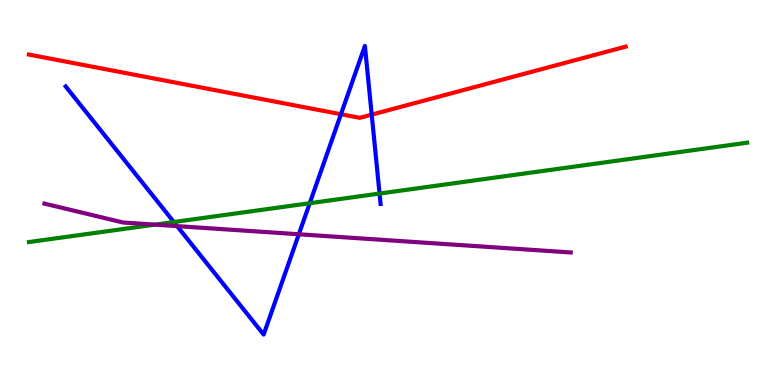[{'lines': ['blue', 'red'], 'intersections': [{'x': 4.4, 'y': 7.03}, {'x': 4.8, 'y': 7.02}]}, {'lines': ['green', 'red'], 'intersections': []}, {'lines': ['purple', 'red'], 'intersections': []}, {'lines': ['blue', 'green'], 'intersections': [{'x': 2.24, 'y': 4.23}, {'x': 4.0, 'y': 4.72}, {'x': 4.9, 'y': 4.97}]}, {'lines': ['blue', 'purple'], 'intersections': [{'x': 2.29, 'y': 4.13}, {'x': 3.86, 'y': 3.92}]}, {'lines': ['green', 'purple'], 'intersections': [{'x': 2.0, 'y': 4.17}]}]